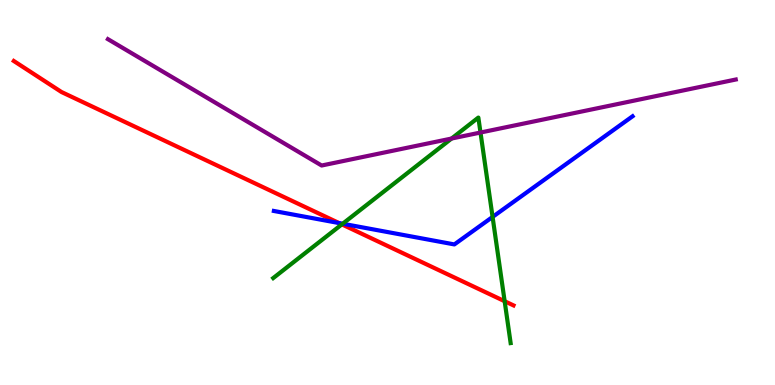[{'lines': ['blue', 'red'], 'intersections': [{'x': 4.38, 'y': 4.21}]}, {'lines': ['green', 'red'], 'intersections': [{'x': 4.41, 'y': 4.17}, {'x': 6.51, 'y': 2.18}]}, {'lines': ['purple', 'red'], 'intersections': []}, {'lines': ['blue', 'green'], 'intersections': [{'x': 4.42, 'y': 4.19}, {'x': 6.36, 'y': 4.37}]}, {'lines': ['blue', 'purple'], 'intersections': []}, {'lines': ['green', 'purple'], 'intersections': [{'x': 5.83, 'y': 6.4}, {'x': 6.2, 'y': 6.56}]}]